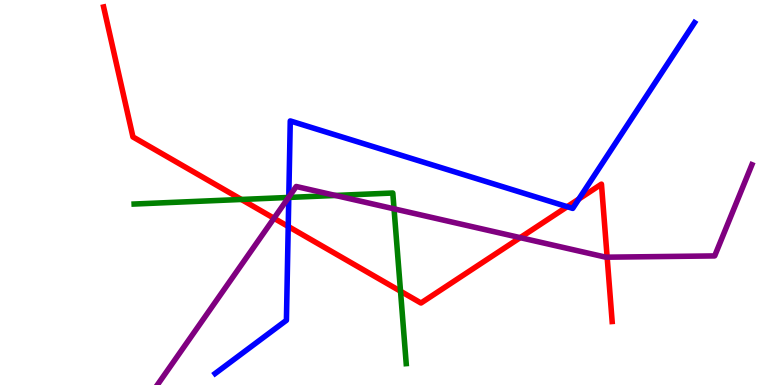[{'lines': ['blue', 'red'], 'intersections': [{'x': 3.72, 'y': 4.12}, {'x': 7.32, 'y': 4.63}, {'x': 7.47, 'y': 4.83}]}, {'lines': ['green', 'red'], 'intersections': [{'x': 3.11, 'y': 4.82}, {'x': 5.17, 'y': 2.44}]}, {'lines': ['purple', 'red'], 'intersections': [{'x': 3.54, 'y': 4.33}, {'x': 6.71, 'y': 3.83}, {'x': 7.83, 'y': 3.32}]}, {'lines': ['blue', 'green'], 'intersections': [{'x': 3.73, 'y': 4.87}]}, {'lines': ['blue', 'purple'], 'intersections': [{'x': 3.73, 'y': 4.88}]}, {'lines': ['green', 'purple'], 'intersections': [{'x': 3.72, 'y': 4.87}, {'x': 4.33, 'y': 4.92}, {'x': 5.08, 'y': 4.58}]}]